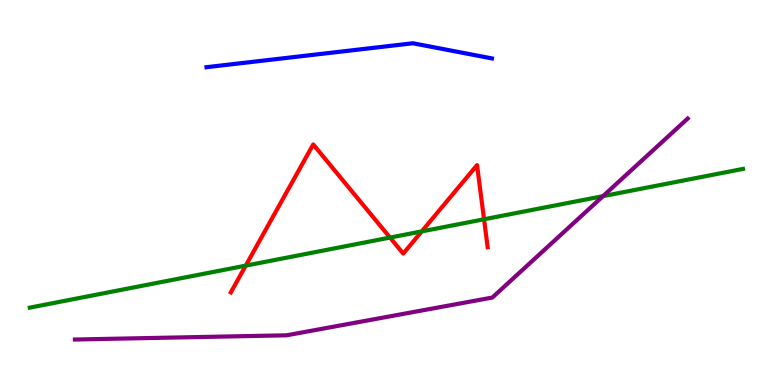[{'lines': ['blue', 'red'], 'intersections': []}, {'lines': ['green', 'red'], 'intersections': [{'x': 3.17, 'y': 3.1}, {'x': 5.03, 'y': 3.83}, {'x': 5.44, 'y': 3.99}, {'x': 6.25, 'y': 4.3}]}, {'lines': ['purple', 'red'], 'intersections': []}, {'lines': ['blue', 'green'], 'intersections': []}, {'lines': ['blue', 'purple'], 'intersections': []}, {'lines': ['green', 'purple'], 'intersections': [{'x': 7.78, 'y': 4.91}]}]